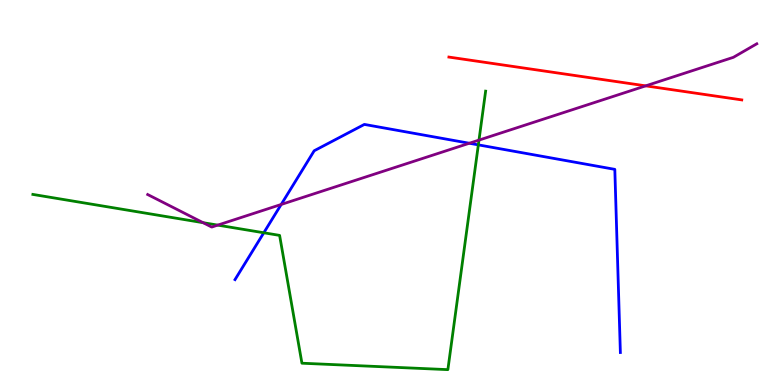[{'lines': ['blue', 'red'], 'intersections': []}, {'lines': ['green', 'red'], 'intersections': []}, {'lines': ['purple', 'red'], 'intersections': [{'x': 8.33, 'y': 7.77}]}, {'lines': ['blue', 'green'], 'intersections': [{'x': 3.4, 'y': 3.95}, {'x': 6.17, 'y': 6.24}]}, {'lines': ['blue', 'purple'], 'intersections': [{'x': 3.63, 'y': 4.69}, {'x': 6.06, 'y': 6.28}]}, {'lines': ['green', 'purple'], 'intersections': [{'x': 2.62, 'y': 4.22}, {'x': 2.81, 'y': 4.15}, {'x': 6.18, 'y': 6.36}]}]